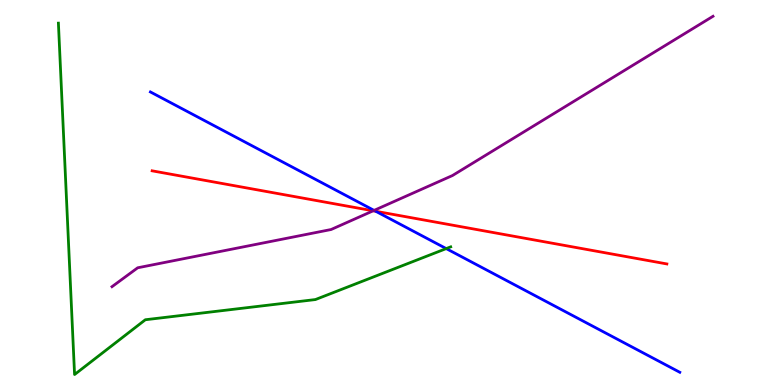[{'lines': ['blue', 'red'], 'intersections': [{'x': 4.85, 'y': 4.51}]}, {'lines': ['green', 'red'], 'intersections': []}, {'lines': ['purple', 'red'], 'intersections': [{'x': 4.81, 'y': 4.52}]}, {'lines': ['blue', 'green'], 'intersections': [{'x': 5.76, 'y': 3.54}]}, {'lines': ['blue', 'purple'], 'intersections': [{'x': 4.83, 'y': 4.54}]}, {'lines': ['green', 'purple'], 'intersections': []}]